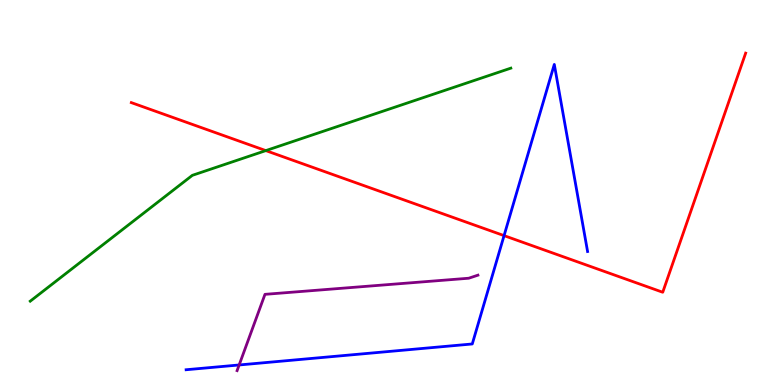[{'lines': ['blue', 'red'], 'intersections': [{'x': 6.5, 'y': 3.88}]}, {'lines': ['green', 'red'], 'intersections': [{'x': 3.43, 'y': 6.09}]}, {'lines': ['purple', 'red'], 'intersections': []}, {'lines': ['blue', 'green'], 'intersections': []}, {'lines': ['blue', 'purple'], 'intersections': [{'x': 3.09, 'y': 0.52}]}, {'lines': ['green', 'purple'], 'intersections': []}]